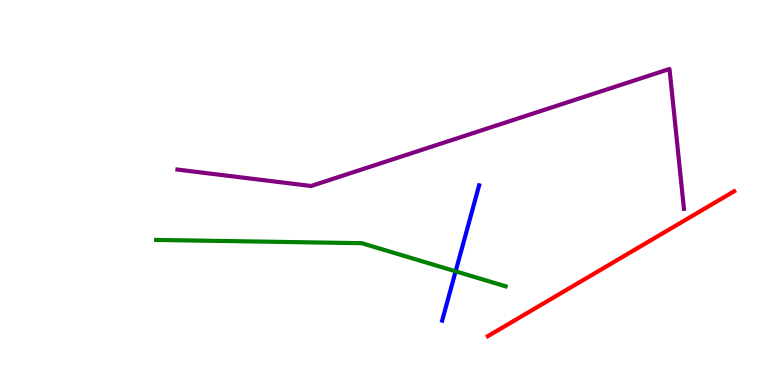[{'lines': ['blue', 'red'], 'intersections': []}, {'lines': ['green', 'red'], 'intersections': []}, {'lines': ['purple', 'red'], 'intersections': []}, {'lines': ['blue', 'green'], 'intersections': [{'x': 5.88, 'y': 2.95}]}, {'lines': ['blue', 'purple'], 'intersections': []}, {'lines': ['green', 'purple'], 'intersections': []}]